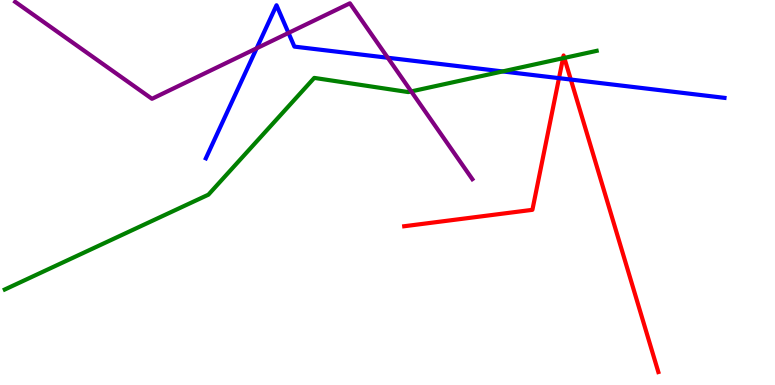[{'lines': ['blue', 'red'], 'intersections': [{'x': 7.21, 'y': 7.97}, {'x': 7.37, 'y': 7.93}]}, {'lines': ['green', 'red'], 'intersections': [{'x': 7.26, 'y': 8.49}, {'x': 7.28, 'y': 8.5}]}, {'lines': ['purple', 'red'], 'intersections': []}, {'lines': ['blue', 'green'], 'intersections': [{'x': 6.49, 'y': 8.14}]}, {'lines': ['blue', 'purple'], 'intersections': [{'x': 3.31, 'y': 8.75}, {'x': 3.72, 'y': 9.14}, {'x': 5.0, 'y': 8.5}]}, {'lines': ['green', 'purple'], 'intersections': [{'x': 5.31, 'y': 7.63}]}]